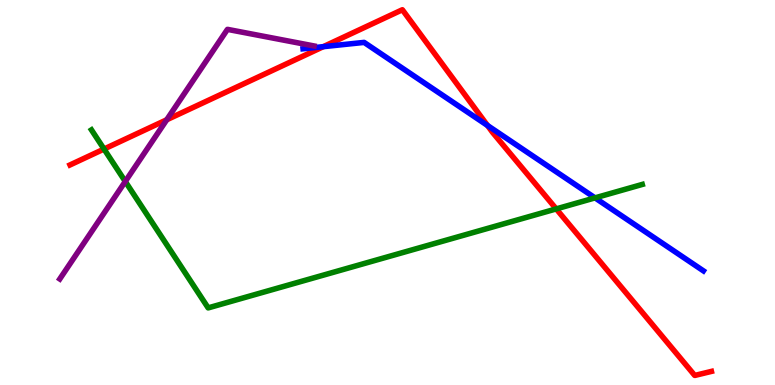[{'lines': ['blue', 'red'], 'intersections': [{'x': 4.17, 'y': 8.79}, {'x': 6.29, 'y': 6.74}]}, {'lines': ['green', 'red'], 'intersections': [{'x': 1.34, 'y': 6.13}, {'x': 7.18, 'y': 4.57}]}, {'lines': ['purple', 'red'], 'intersections': [{'x': 2.15, 'y': 6.89}]}, {'lines': ['blue', 'green'], 'intersections': [{'x': 7.68, 'y': 4.86}]}, {'lines': ['blue', 'purple'], 'intersections': []}, {'lines': ['green', 'purple'], 'intersections': [{'x': 1.62, 'y': 5.29}]}]